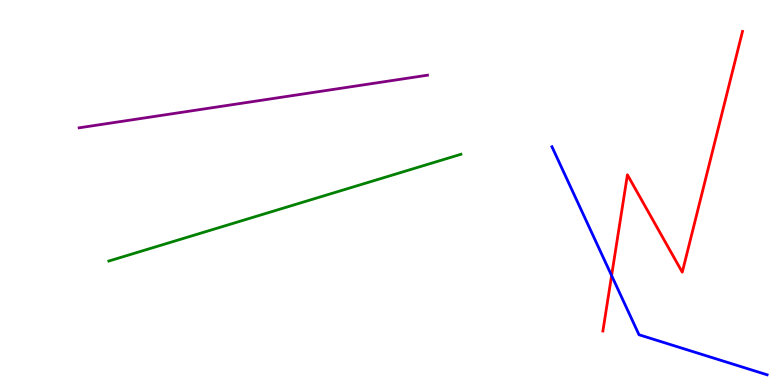[{'lines': ['blue', 'red'], 'intersections': [{'x': 7.89, 'y': 2.84}]}, {'lines': ['green', 'red'], 'intersections': []}, {'lines': ['purple', 'red'], 'intersections': []}, {'lines': ['blue', 'green'], 'intersections': []}, {'lines': ['blue', 'purple'], 'intersections': []}, {'lines': ['green', 'purple'], 'intersections': []}]